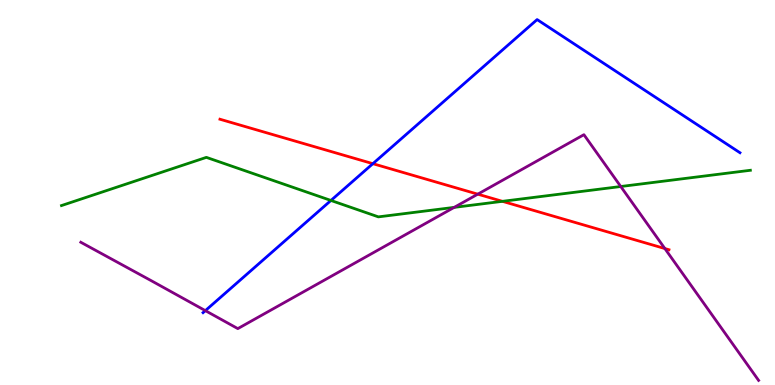[{'lines': ['blue', 'red'], 'intersections': [{'x': 4.81, 'y': 5.75}]}, {'lines': ['green', 'red'], 'intersections': [{'x': 6.48, 'y': 4.77}]}, {'lines': ['purple', 'red'], 'intersections': [{'x': 6.16, 'y': 4.96}, {'x': 8.58, 'y': 3.54}]}, {'lines': ['blue', 'green'], 'intersections': [{'x': 4.27, 'y': 4.79}]}, {'lines': ['blue', 'purple'], 'intersections': [{'x': 2.65, 'y': 1.93}]}, {'lines': ['green', 'purple'], 'intersections': [{'x': 5.86, 'y': 4.61}, {'x': 8.01, 'y': 5.16}]}]